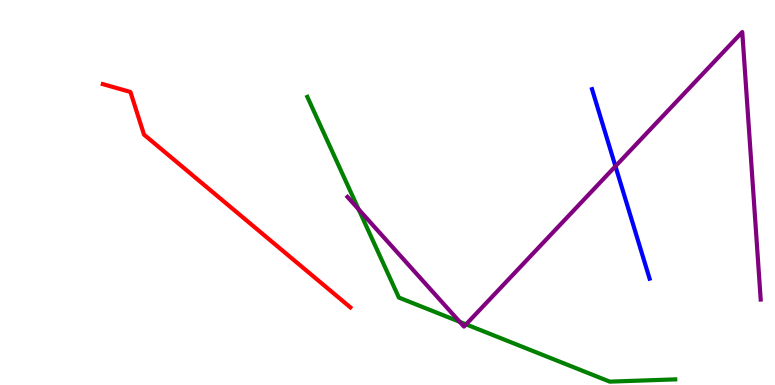[{'lines': ['blue', 'red'], 'intersections': []}, {'lines': ['green', 'red'], 'intersections': []}, {'lines': ['purple', 'red'], 'intersections': []}, {'lines': ['blue', 'green'], 'intersections': []}, {'lines': ['blue', 'purple'], 'intersections': [{'x': 7.94, 'y': 5.68}]}, {'lines': ['green', 'purple'], 'intersections': [{'x': 4.63, 'y': 4.56}, {'x': 5.93, 'y': 1.64}, {'x': 6.01, 'y': 1.58}]}]